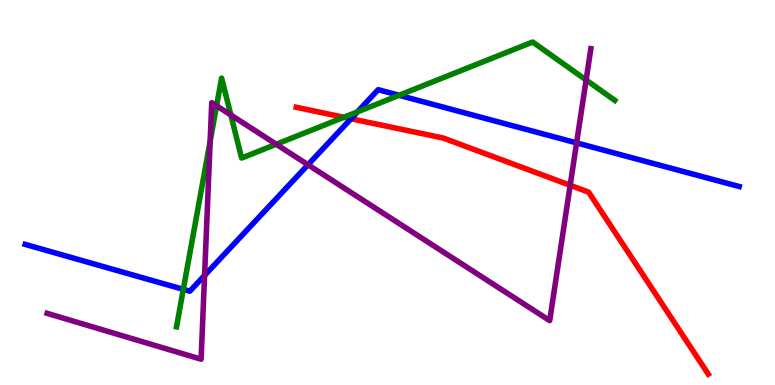[{'lines': ['blue', 'red'], 'intersections': [{'x': 4.53, 'y': 6.92}]}, {'lines': ['green', 'red'], 'intersections': [{'x': 4.44, 'y': 6.95}]}, {'lines': ['purple', 'red'], 'intersections': [{'x': 7.36, 'y': 5.19}]}, {'lines': ['blue', 'green'], 'intersections': [{'x': 2.37, 'y': 2.48}, {'x': 4.61, 'y': 7.09}, {'x': 5.15, 'y': 7.53}]}, {'lines': ['blue', 'purple'], 'intersections': [{'x': 2.64, 'y': 2.85}, {'x': 3.97, 'y': 5.72}, {'x': 7.44, 'y': 6.29}]}, {'lines': ['green', 'purple'], 'intersections': [{'x': 2.71, 'y': 6.33}, {'x': 2.79, 'y': 7.25}, {'x': 2.98, 'y': 7.01}, {'x': 3.56, 'y': 6.25}, {'x': 7.56, 'y': 7.92}]}]